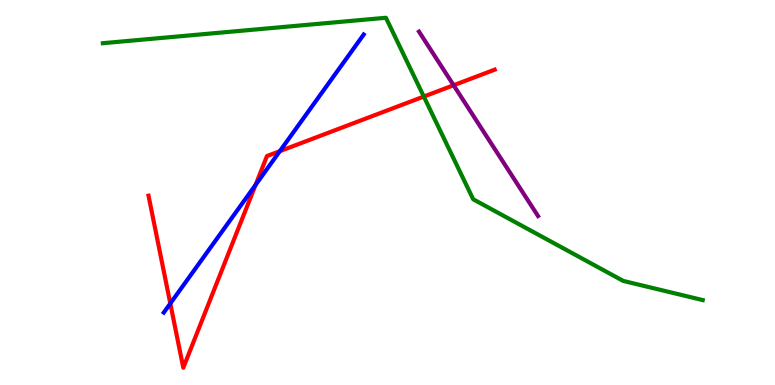[{'lines': ['blue', 'red'], 'intersections': [{'x': 2.2, 'y': 2.12}, {'x': 3.3, 'y': 5.2}, {'x': 3.61, 'y': 6.07}]}, {'lines': ['green', 'red'], 'intersections': [{'x': 5.47, 'y': 7.49}]}, {'lines': ['purple', 'red'], 'intersections': [{'x': 5.85, 'y': 7.79}]}, {'lines': ['blue', 'green'], 'intersections': []}, {'lines': ['blue', 'purple'], 'intersections': []}, {'lines': ['green', 'purple'], 'intersections': []}]